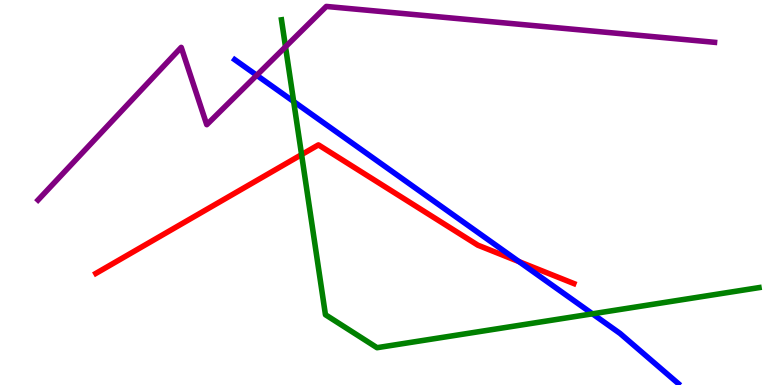[{'lines': ['blue', 'red'], 'intersections': [{'x': 6.7, 'y': 3.2}]}, {'lines': ['green', 'red'], 'intersections': [{'x': 3.89, 'y': 5.98}]}, {'lines': ['purple', 'red'], 'intersections': []}, {'lines': ['blue', 'green'], 'intersections': [{'x': 3.79, 'y': 7.36}, {'x': 7.64, 'y': 1.85}]}, {'lines': ['blue', 'purple'], 'intersections': [{'x': 3.31, 'y': 8.04}]}, {'lines': ['green', 'purple'], 'intersections': [{'x': 3.68, 'y': 8.78}]}]